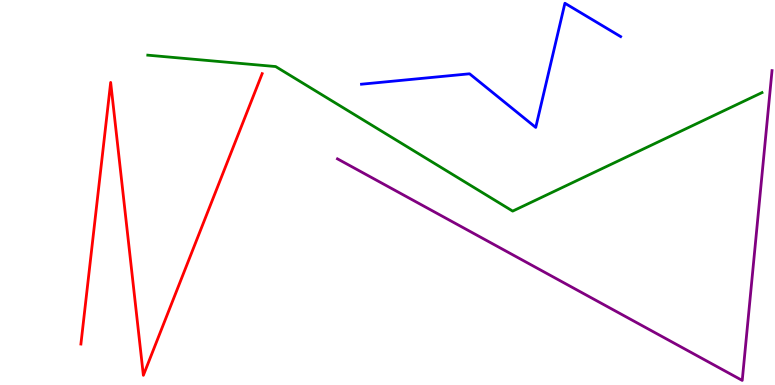[{'lines': ['blue', 'red'], 'intersections': []}, {'lines': ['green', 'red'], 'intersections': []}, {'lines': ['purple', 'red'], 'intersections': []}, {'lines': ['blue', 'green'], 'intersections': []}, {'lines': ['blue', 'purple'], 'intersections': []}, {'lines': ['green', 'purple'], 'intersections': []}]